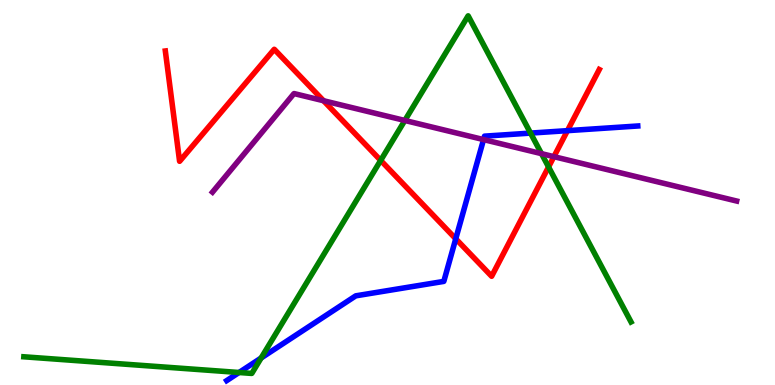[{'lines': ['blue', 'red'], 'intersections': [{'x': 5.88, 'y': 3.8}, {'x': 7.32, 'y': 6.61}]}, {'lines': ['green', 'red'], 'intersections': [{'x': 4.91, 'y': 5.83}, {'x': 7.08, 'y': 5.66}]}, {'lines': ['purple', 'red'], 'intersections': [{'x': 4.17, 'y': 7.38}, {'x': 7.15, 'y': 5.93}]}, {'lines': ['blue', 'green'], 'intersections': [{'x': 3.08, 'y': 0.325}, {'x': 3.37, 'y': 0.701}, {'x': 6.85, 'y': 6.54}]}, {'lines': ['blue', 'purple'], 'intersections': [{'x': 6.24, 'y': 6.37}]}, {'lines': ['green', 'purple'], 'intersections': [{'x': 5.22, 'y': 6.87}, {'x': 6.99, 'y': 6.01}]}]